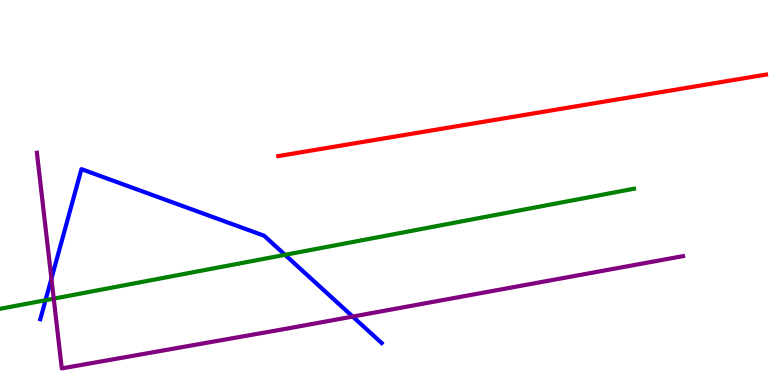[{'lines': ['blue', 'red'], 'intersections': []}, {'lines': ['green', 'red'], 'intersections': []}, {'lines': ['purple', 'red'], 'intersections': []}, {'lines': ['blue', 'green'], 'intersections': [{'x': 0.587, 'y': 2.2}, {'x': 3.68, 'y': 3.38}]}, {'lines': ['blue', 'purple'], 'intersections': [{'x': 0.664, 'y': 2.76}, {'x': 4.55, 'y': 1.78}]}, {'lines': ['green', 'purple'], 'intersections': [{'x': 0.693, 'y': 2.24}]}]